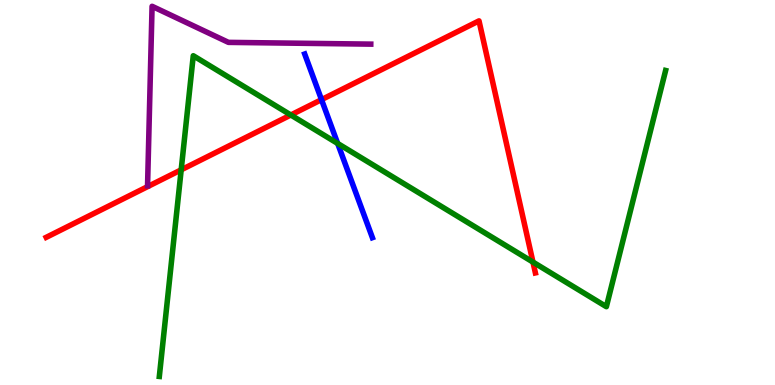[{'lines': ['blue', 'red'], 'intersections': [{'x': 4.15, 'y': 7.41}]}, {'lines': ['green', 'red'], 'intersections': [{'x': 2.34, 'y': 5.59}, {'x': 3.75, 'y': 7.01}, {'x': 6.88, 'y': 3.19}]}, {'lines': ['purple', 'red'], 'intersections': []}, {'lines': ['blue', 'green'], 'intersections': [{'x': 4.36, 'y': 6.27}]}, {'lines': ['blue', 'purple'], 'intersections': []}, {'lines': ['green', 'purple'], 'intersections': []}]